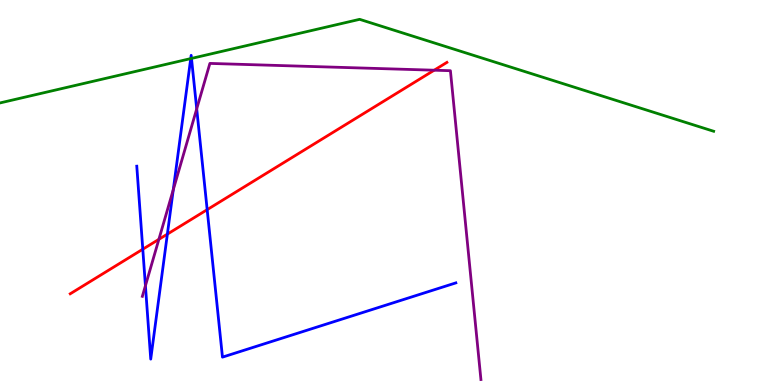[{'lines': ['blue', 'red'], 'intersections': [{'x': 1.84, 'y': 3.53}, {'x': 2.16, 'y': 3.92}, {'x': 2.67, 'y': 4.55}]}, {'lines': ['green', 'red'], 'intersections': []}, {'lines': ['purple', 'red'], 'intersections': [{'x': 2.05, 'y': 3.78}, {'x': 5.6, 'y': 8.18}]}, {'lines': ['blue', 'green'], 'intersections': [{'x': 2.46, 'y': 8.48}, {'x': 2.47, 'y': 8.48}]}, {'lines': ['blue', 'purple'], 'intersections': [{'x': 1.88, 'y': 2.58}, {'x': 2.24, 'y': 5.07}, {'x': 2.54, 'y': 7.17}]}, {'lines': ['green', 'purple'], 'intersections': []}]